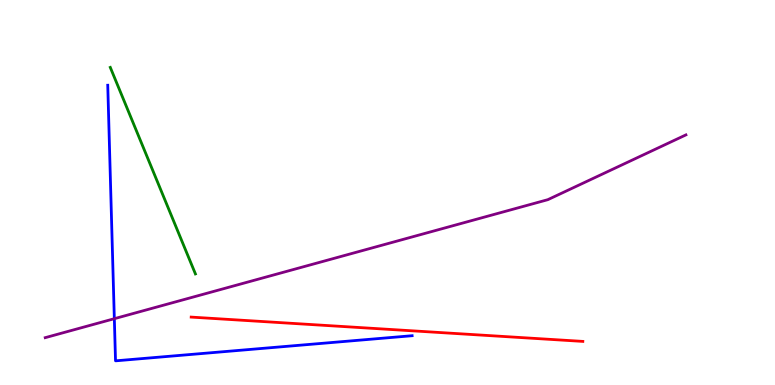[{'lines': ['blue', 'red'], 'intersections': []}, {'lines': ['green', 'red'], 'intersections': []}, {'lines': ['purple', 'red'], 'intersections': []}, {'lines': ['blue', 'green'], 'intersections': []}, {'lines': ['blue', 'purple'], 'intersections': [{'x': 1.48, 'y': 1.72}]}, {'lines': ['green', 'purple'], 'intersections': []}]